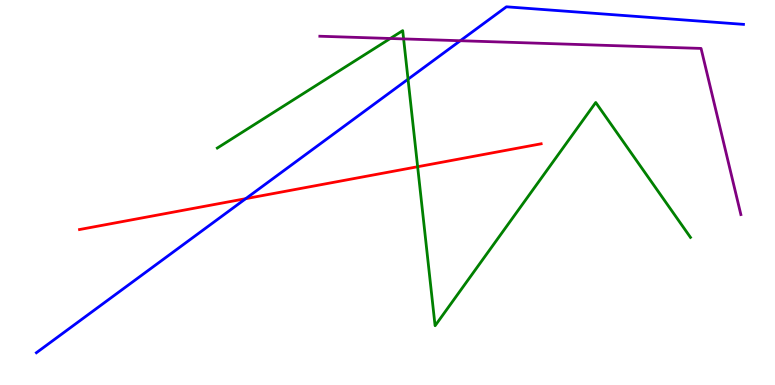[{'lines': ['blue', 'red'], 'intersections': [{'x': 3.17, 'y': 4.84}]}, {'lines': ['green', 'red'], 'intersections': [{'x': 5.39, 'y': 5.67}]}, {'lines': ['purple', 'red'], 'intersections': []}, {'lines': ['blue', 'green'], 'intersections': [{'x': 5.26, 'y': 7.94}]}, {'lines': ['blue', 'purple'], 'intersections': [{'x': 5.94, 'y': 8.94}]}, {'lines': ['green', 'purple'], 'intersections': [{'x': 5.04, 'y': 9.0}, {'x': 5.21, 'y': 8.99}]}]